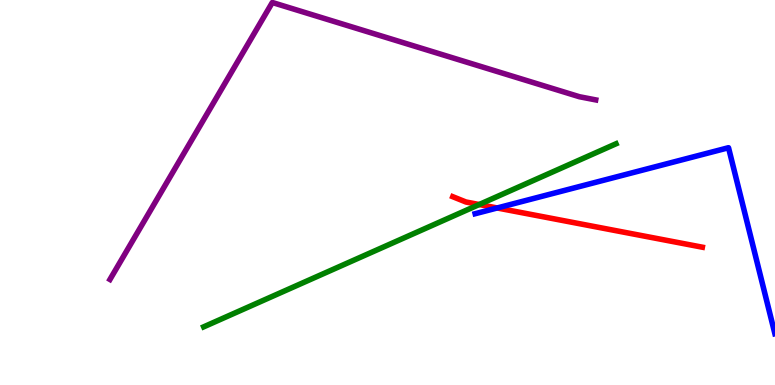[{'lines': ['blue', 'red'], 'intersections': [{'x': 6.42, 'y': 4.6}]}, {'lines': ['green', 'red'], 'intersections': [{'x': 6.18, 'y': 4.69}]}, {'lines': ['purple', 'red'], 'intersections': []}, {'lines': ['blue', 'green'], 'intersections': []}, {'lines': ['blue', 'purple'], 'intersections': []}, {'lines': ['green', 'purple'], 'intersections': []}]